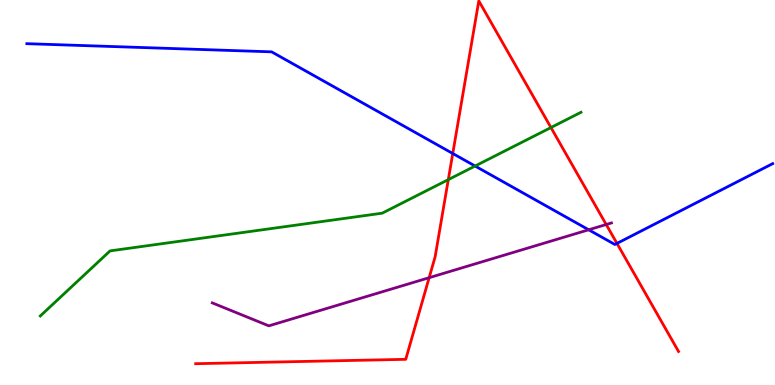[{'lines': ['blue', 'red'], 'intersections': [{'x': 5.84, 'y': 6.01}, {'x': 7.96, 'y': 3.68}]}, {'lines': ['green', 'red'], 'intersections': [{'x': 5.78, 'y': 5.33}, {'x': 7.11, 'y': 6.69}]}, {'lines': ['purple', 'red'], 'intersections': [{'x': 5.54, 'y': 2.79}, {'x': 7.82, 'y': 4.17}]}, {'lines': ['blue', 'green'], 'intersections': [{'x': 6.13, 'y': 5.69}]}, {'lines': ['blue', 'purple'], 'intersections': [{'x': 7.6, 'y': 4.03}]}, {'lines': ['green', 'purple'], 'intersections': []}]